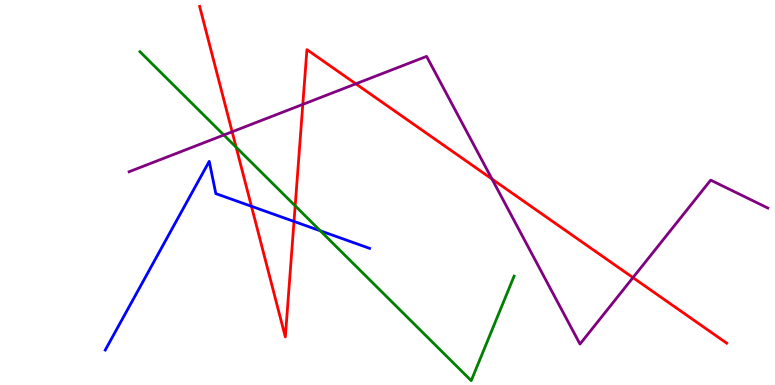[{'lines': ['blue', 'red'], 'intersections': [{'x': 3.24, 'y': 4.64}, {'x': 3.79, 'y': 4.25}]}, {'lines': ['green', 'red'], 'intersections': [{'x': 3.05, 'y': 6.18}, {'x': 3.81, 'y': 4.65}]}, {'lines': ['purple', 'red'], 'intersections': [{'x': 3.0, 'y': 6.58}, {'x': 3.91, 'y': 7.29}, {'x': 4.59, 'y': 7.82}, {'x': 6.35, 'y': 5.35}, {'x': 8.17, 'y': 2.79}]}, {'lines': ['blue', 'green'], 'intersections': [{'x': 4.13, 'y': 4.0}]}, {'lines': ['blue', 'purple'], 'intersections': []}, {'lines': ['green', 'purple'], 'intersections': [{'x': 2.89, 'y': 6.49}]}]